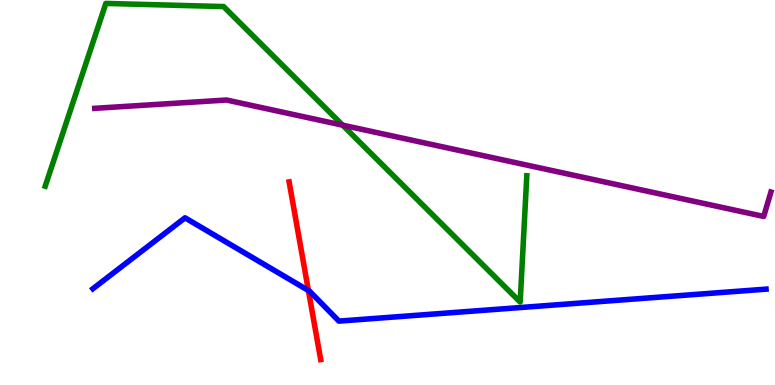[{'lines': ['blue', 'red'], 'intersections': [{'x': 3.98, 'y': 2.45}]}, {'lines': ['green', 'red'], 'intersections': []}, {'lines': ['purple', 'red'], 'intersections': []}, {'lines': ['blue', 'green'], 'intersections': []}, {'lines': ['blue', 'purple'], 'intersections': []}, {'lines': ['green', 'purple'], 'intersections': [{'x': 4.42, 'y': 6.75}]}]